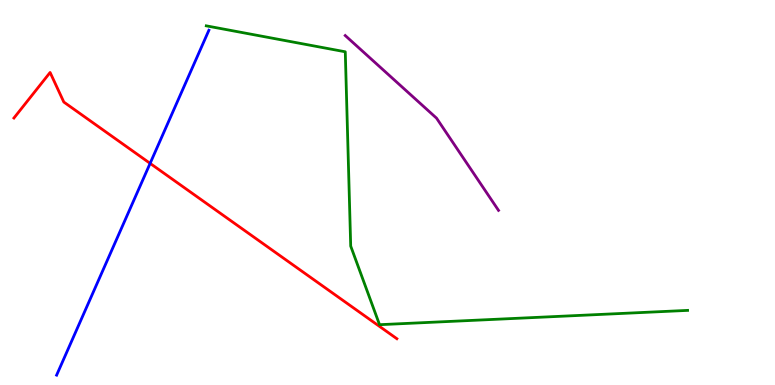[{'lines': ['blue', 'red'], 'intersections': [{'x': 1.94, 'y': 5.76}]}, {'lines': ['green', 'red'], 'intersections': []}, {'lines': ['purple', 'red'], 'intersections': []}, {'lines': ['blue', 'green'], 'intersections': []}, {'lines': ['blue', 'purple'], 'intersections': []}, {'lines': ['green', 'purple'], 'intersections': []}]